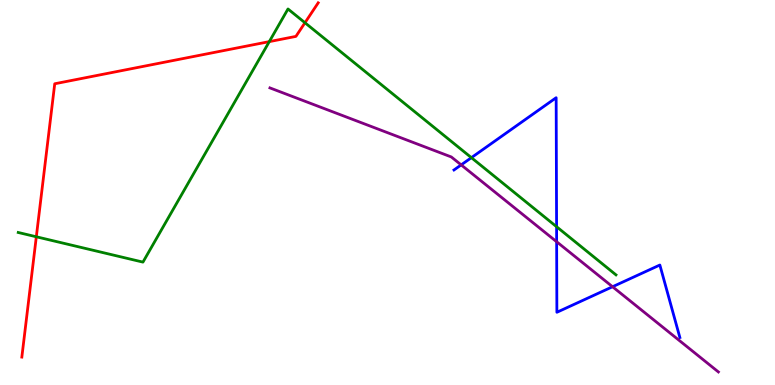[{'lines': ['blue', 'red'], 'intersections': []}, {'lines': ['green', 'red'], 'intersections': [{'x': 0.469, 'y': 3.85}, {'x': 3.47, 'y': 8.92}, {'x': 3.94, 'y': 9.41}]}, {'lines': ['purple', 'red'], 'intersections': []}, {'lines': ['blue', 'green'], 'intersections': [{'x': 6.08, 'y': 5.9}, {'x': 7.18, 'y': 4.11}]}, {'lines': ['blue', 'purple'], 'intersections': [{'x': 5.95, 'y': 5.72}, {'x': 7.18, 'y': 3.72}, {'x': 7.9, 'y': 2.55}]}, {'lines': ['green', 'purple'], 'intersections': []}]